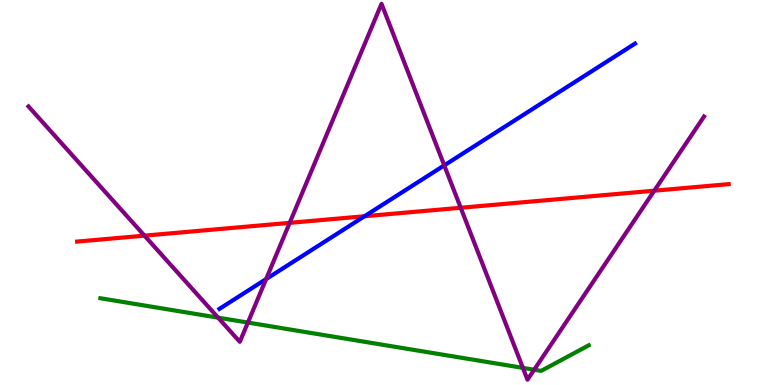[{'lines': ['blue', 'red'], 'intersections': [{'x': 4.7, 'y': 4.38}]}, {'lines': ['green', 'red'], 'intersections': []}, {'lines': ['purple', 'red'], 'intersections': [{'x': 1.86, 'y': 3.88}, {'x': 3.74, 'y': 4.21}, {'x': 5.94, 'y': 4.6}, {'x': 8.44, 'y': 5.05}]}, {'lines': ['blue', 'green'], 'intersections': []}, {'lines': ['blue', 'purple'], 'intersections': [{'x': 3.43, 'y': 2.75}, {'x': 5.73, 'y': 5.7}]}, {'lines': ['green', 'purple'], 'intersections': [{'x': 2.81, 'y': 1.75}, {'x': 3.2, 'y': 1.62}, {'x': 6.75, 'y': 0.445}, {'x': 6.89, 'y': 0.397}]}]